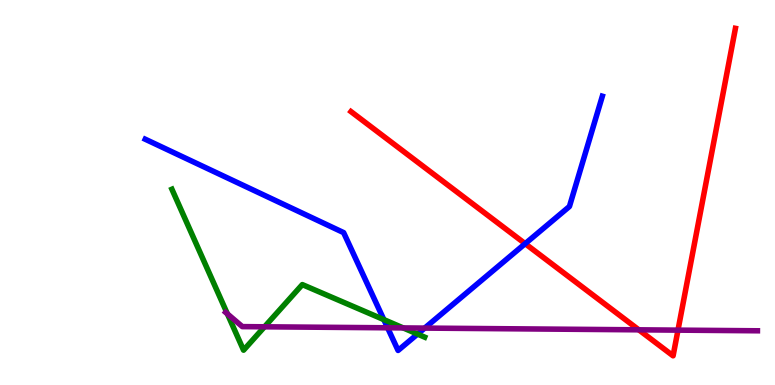[{'lines': ['blue', 'red'], 'intersections': [{'x': 6.78, 'y': 3.67}]}, {'lines': ['green', 'red'], 'intersections': []}, {'lines': ['purple', 'red'], 'intersections': [{'x': 8.24, 'y': 1.43}, {'x': 8.75, 'y': 1.42}]}, {'lines': ['blue', 'green'], 'intersections': [{'x': 4.95, 'y': 1.7}, {'x': 5.39, 'y': 1.32}]}, {'lines': ['blue', 'purple'], 'intersections': [{'x': 5.0, 'y': 1.49}, {'x': 5.48, 'y': 1.48}]}, {'lines': ['green', 'purple'], 'intersections': [{'x': 2.93, 'y': 1.85}, {'x': 3.41, 'y': 1.51}, {'x': 5.2, 'y': 1.48}]}]